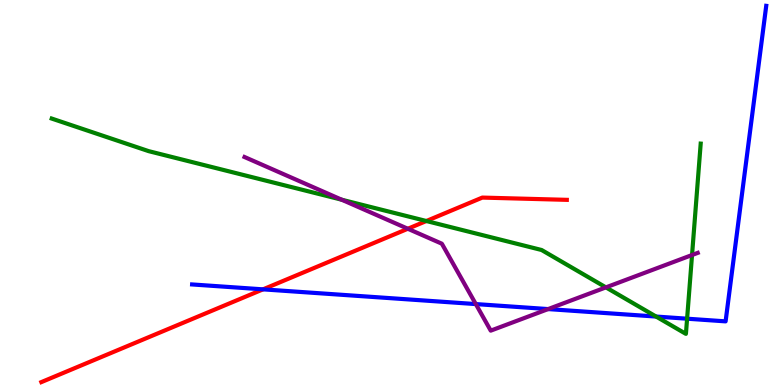[{'lines': ['blue', 'red'], 'intersections': [{'x': 3.39, 'y': 2.48}]}, {'lines': ['green', 'red'], 'intersections': [{'x': 5.5, 'y': 4.26}]}, {'lines': ['purple', 'red'], 'intersections': [{'x': 5.26, 'y': 4.06}]}, {'lines': ['blue', 'green'], 'intersections': [{'x': 8.47, 'y': 1.78}, {'x': 8.87, 'y': 1.72}]}, {'lines': ['blue', 'purple'], 'intersections': [{'x': 6.14, 'y': 2.1}, {'x': 7.07, 'y': 1.97}]}, {'lines': ['green', 'purple'], 'intersections': [{'x': 4.41, 'y': 4.81}, {'x': 7.82, 'y': 2.54}, {'x': 8.93, 'y': 3.38}]}]